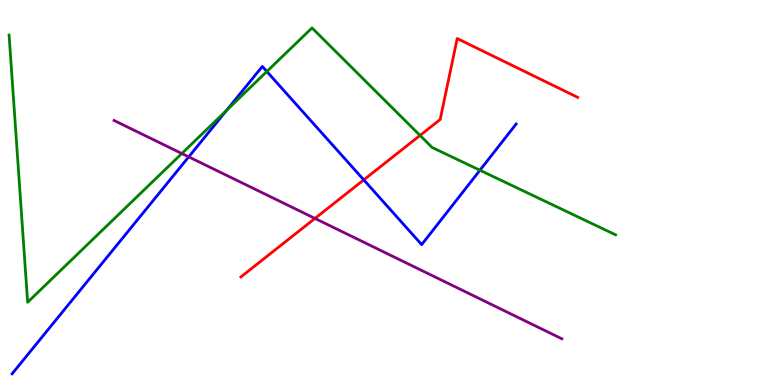[{'lines': ['blue', 'red'], 'intersections': [{'x': 4.69, 'y': 5.33}]}, {'lines': ['green', 'red'], 'intersections': [{'x': 5.42, 'y': 6.48}]}, {'lines': ['purple', 'red'], 'intersections': [{'x': 4.06, 'y': 4.33}]}, {'lines': ['blue', 'green'], 'intersections': [{'x': 2.92, 'y': 7.14}, {'x': 3.44, 'y': 8.14}, {'x': 6.19, 'y': 5.58}]}, {'lines': ['blue', 'purple'], 'intersections': [{'x': 2.44, 'y': 5.93}]}, {'lines': ['green', 'purple'], 'intersections': [{'x': 2.35, 'y': 6.01}]}]